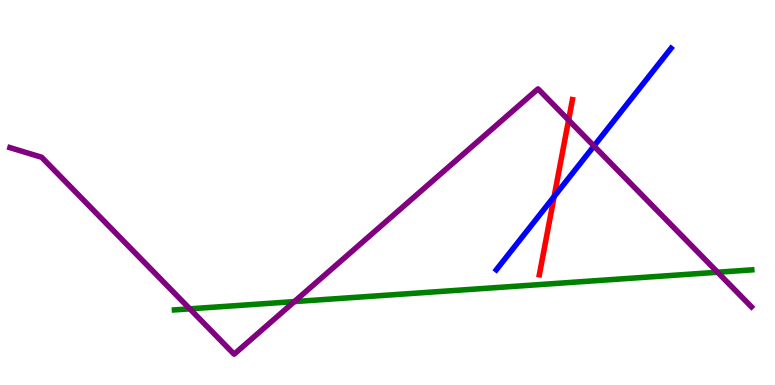[{'lines': ['blue', 'red'], 'intersections': [{'x': 7.15, 'y': 4.9}]}, {'lines': ['green', 'red'], 'intersections': []}, {'lines': ['purple', 'red'], 'intersections': [{'x': 7.34, 'y': 6.88}]}, {'lines': ['blue', 'green'], 'intersections': []}, {'lines': ['blue', 'purple'], 'intersections': [{'x': 7.66, 'y': 6.21}]}, {'lines': ['green', 'purple'], 'intersections': [{'x': 2.45, 'y': 1.98}, {'x': 3.8, 'y': 2.17}, {'x': 9.26, 'y': 2.93}]}]